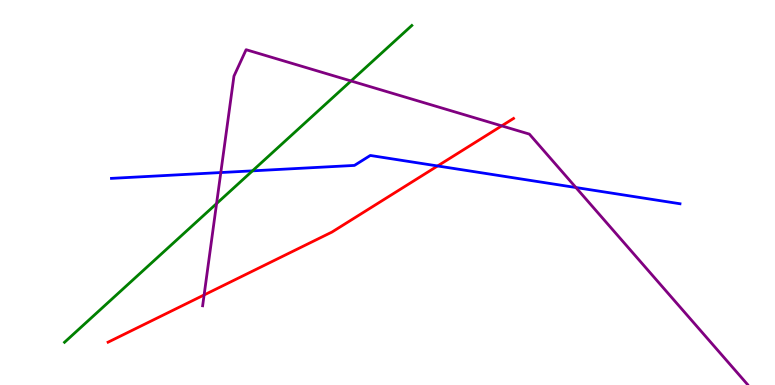[{'lines': ['blue', 'red'], 'intersections': [{'x': 5.65, 'y': 5.69}]}, {'lines': ['green', 'red'], 'intersections': []}, {'lines': ['purple', 'red'], 'intersections': [{'x': 2.63, 'y': 2.34}, {'x': 6.47, 'y': 6.73}]}, {'lines': ['blue', 'green'], 'intersections': [{'x': 3.26, 'y': 5.56}]}, {'lines': ['blue', 'purple'], 'intersections': [{'x': 2.85, 'y': 5.52}, {'x': 7.43, 'y': 5.13}]}, {'lines': ['green', 'purple'], 'intersections': [{'x': 2.79, 'y': 4.71}, {'x': 4.53, 'y': 7.9}]}]